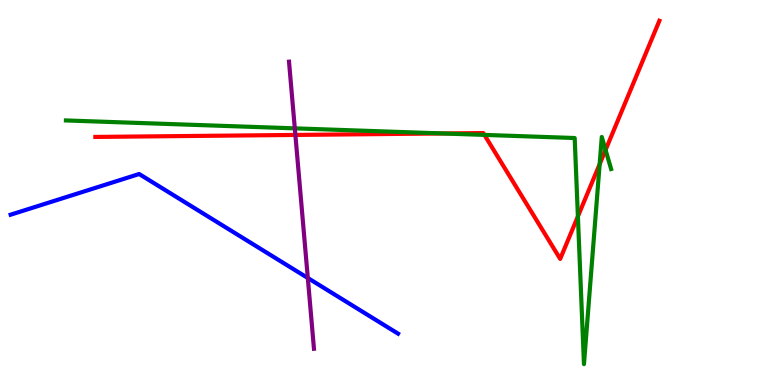[{'lines': ['blue', 'red'], 'intersections': []}, {'lines': ['green', 'red'], 'intersections': [{'x': 5.72, 'y': 6.53}, {'x': 6.25, 'y': 6.5}, {'x': 7.46, 'y': 4.38}, {'x': 7.74, 'y': 5.74}, {'x': 7.81, 'y': 6.1}]}, {'lines': ['purple', 'red'], 'intersections': [{'x': 3.81, 'y': 6.5}]}, {'lines': ['blue', 'green'], 'intersections': []}, {'lines': ['blue', 'purple'], 'intersections': [{'x': 3.97, 'y': 2.78}]}, {'lines': ['green', 'purple'], 'intersections': [{'x': 3.8, 'y': 6.67}]}]